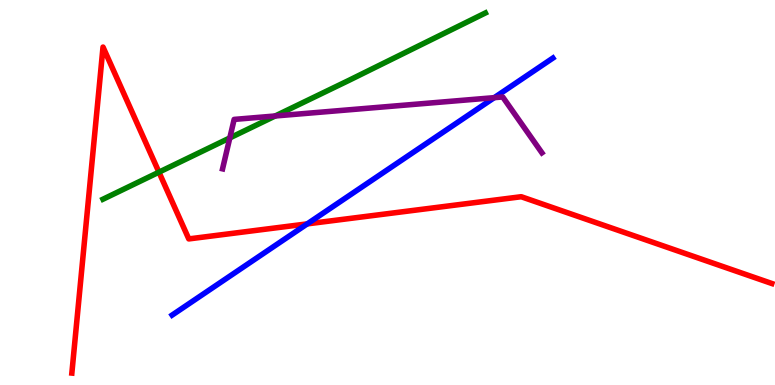[{'lines': ['blue', 'red'], 'intersections': [{'x': 3.96, 'y': 4.18}]}, {'lines': ['green', 'red'], 'intersections': [{'x': 2.05, 'y': 5.53}]}, {'lines': ['purple', 'red'], 'intersections': []}, {'lines': ['blue', 'green'], 'intersections': []}, {'lines': ['blue', 'purple'], 'intersections': [{'x': 6.38, 'y': 7.46}]}, {'lines': ['green', 'purple'], 'intersections': [{'x': 2.97, 'y': 6.42}, {'x': 3.55, 'y': 6.99}]}]